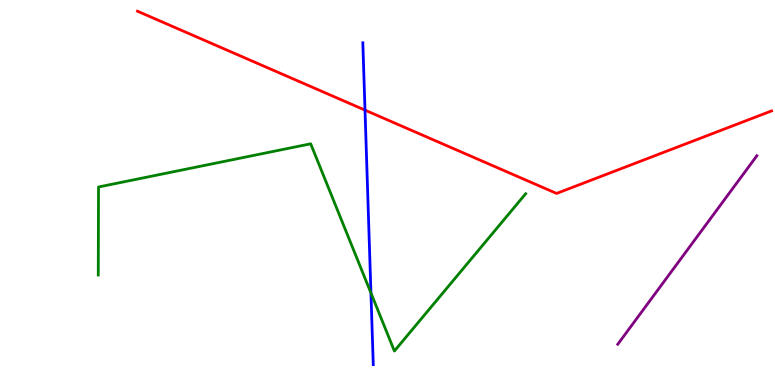[{'lines': ['blue', 'red'], 'intersections': [{'x': 4.71, 'y': 7.14}]}, {'lines': ['green', 'red'], 'intersections': []}, {'lines': ['purple', 'red'], 'intersections': []}, {'lines': ['blue', 'green'], 'intersections': [{'x': 4.79, 'y': 2.39}]}, {'lines': ['blue', 'purple'], 'intersections': []}, {'lines': ['green', 'purple'], 'intersections': []}]